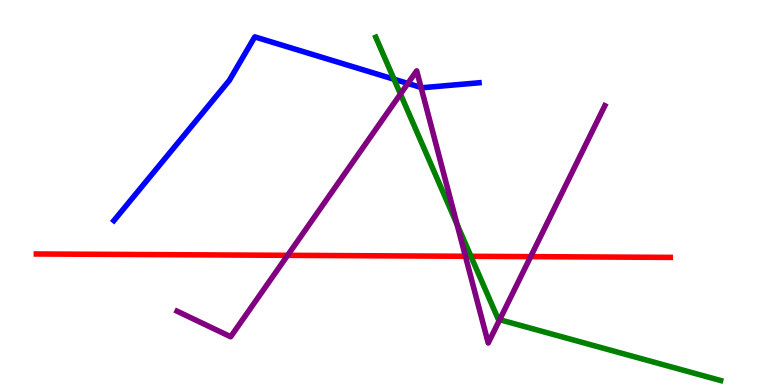[{'lines': ['blue', 'red'], 'intersections': []}, {'lines': ['green', 'red'], 'intersections': [{'x': 6.08, 'y': 3.34}]}, {'lines': ['purple', 'red'], 'intersections': [{'x': 3.71, 'y': 3.37}, {'x': 6.01, 'y': 3.34}, {'x': 6.85, 'y': 3.33}]}, {'lines': ['blue', 'green'], 'intersections': [{'x': 5.08, 'y': 7.94}]}, {'lines': ['blue', 'purple'], 'intersections': [{'x': 5.26, 'y': 7.83}, {'x': 5.43, 'y': 7.73}]}, {'lines': ['green', 'purple'], 'intersections': [{'x': 5.17, 'y': 7.56}, {'x': 5.9, 'y': 4.17}, {'x': 6.45, 'y': 1.7}]}]